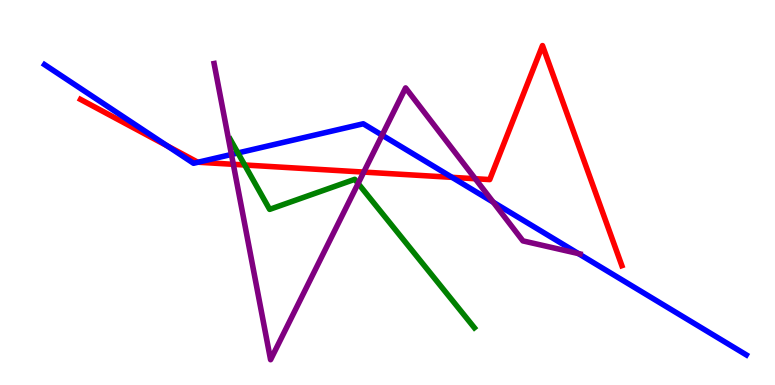[{'lines': ['blue', 'red'], 'intersections': [{'x': 2.16, 'y': 6.21}, {'x': 2.56, 'y': 5.79}, {'x': 5.83, 'y': 5.39}]}, {'lines': ['green', 'red'], 'intersections': [{'x': 3.16, 'y': 5.71}]}, {'lines': ['purple', 'red'], 'intersections': [{'x': 3.01, 'y': 5.73}, {'x': 4.69, 'y': 5.53}, {'x': 6.13, 'y': 5.36}]}, {'lines': ['blue', 'green'], 'intersections': [{'x': 3.07, 'y': 6.03}]}, {'lines': ['blue', 'purple'], 'intersections': [{'x': 2.99, 'y': 5.99}, {'x': 4.93, 'y': 6.49}, {'x': 6.36, 'y': 4.75}, {'x': 7.46, 'y': 3.41}]}, {'lines': ['green', 'purple'], 'intersections': [{'x': 4.62, 'y': 5.23}]}]